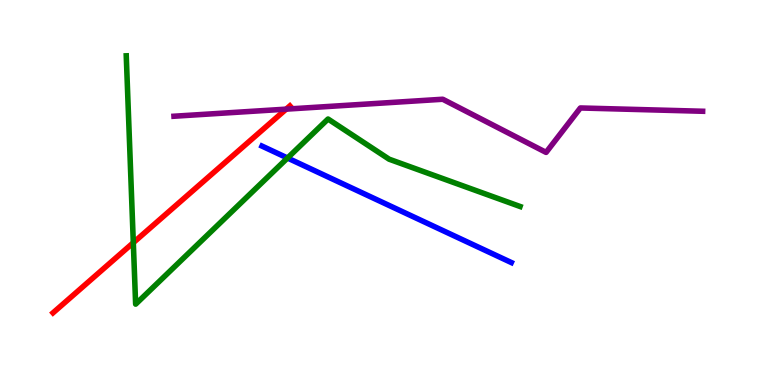[{'lines': ['blue', 'red'], 'intersections': []}, {'lines': ['green', 'red'], 'intersections': [{'x': 1.72, 'y': 3.7}]}, {'lines': ['purple', 'red'], 'intersections': [{'x': 3.69, 'y': 7.17}]}, {'lines': ['blue', 'green'], 'intersections': [{'x': 3.71, 'y': 5.9}]}, {'lines': ['blue', 'purple'], 'intersections': []}, {'lines': ['green', 'purple'], 'intersections': []}]